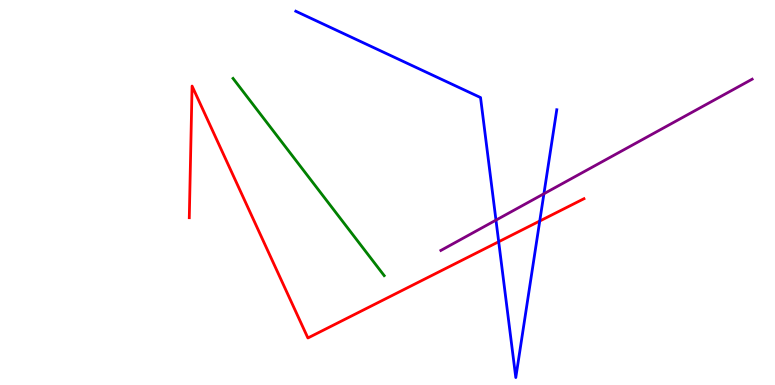[{'lines': ['blue', 'red'], 'intersections': [{'x': 6.43, 'y': 3.72}, {'x': 6.96, 'y': 4.26}]}, {'lines': ['green', 'red'], 'intersections': []}, {'lines': ['purple', 'red'], 'intersections': []}, {'lines': ['blue', 'green'], 'intersections': []}, {'lines': ['blue', 'purple'], 'intersections': [{'x': 6.4, 'y': 4.28}, {'x': 7.02, 'y': 4.97}]}, {'lines': ['green', 'purple'], 'intersections': []}]